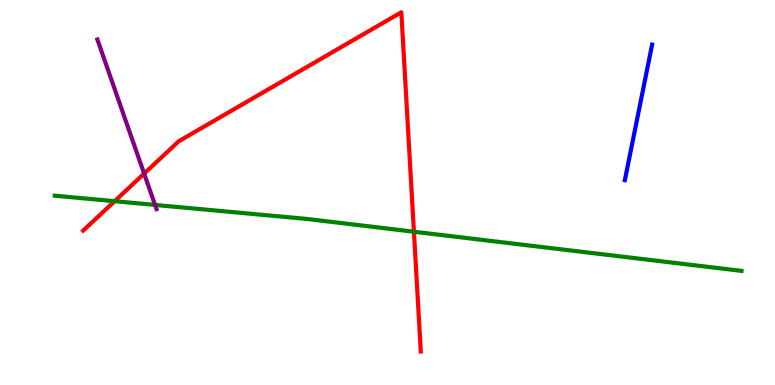[{'lines': ['blue', 'red'], 'intersections': []}, {'lines': ['green', 'red'], 'intersections': [{'x': 1.48, 'y': 4.77}, {'x': 5.34, 'y': 3.98}]}, {'lines': ['purple', 'red'], 'intersections': [{'x': 1.86, 'y': 5.49}]}, {'lines': ['blue', 'green'], 'intersections': []}, {'lines': ['blue', 'purple'], 'intersections': []}, {'lines': ['green', 'purple'], 'intersections': [{'x': 2.0, 'y': 4.68}]}]